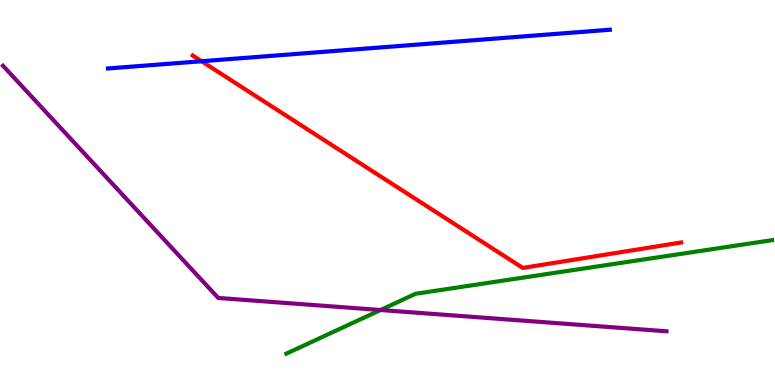[{'lines': ['blue', 'red'], 'intersections': [{'x': 2.6, 'y': 8.41}]}, {'lines': ['green', 'red'], 'intersections': []}, {'lines': ['purple', 'red'], 'intersections': []}, {'lines': ['blue', 'green'], 'intersections': []}, {'lines': ['blue', 'purple'], 'intersections': []}, {'lines': ['green', 'purple'], 'intersections': [{'x': 4.91, 'y': 1.95}]}]